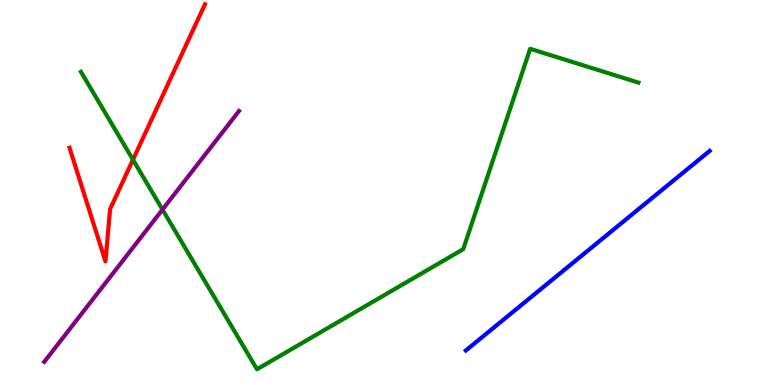[{'lines': ['blue', 'red'], 'intersections': []}, {'lines': ['green', 'red'], 'intersections': [{'x': 1.72, 'y': 5.85}]}, {'lines': ['purple', 'red'], 'intersections': []}, {'lines': ['blue', 'green'], 'intersections': []}, {'lines': ['blue', 'purple'], 'intersections': []}, {'lines': ['green', 'purple'], 'intersections': [{'x': 2.1, 'y': 4.56}]}]